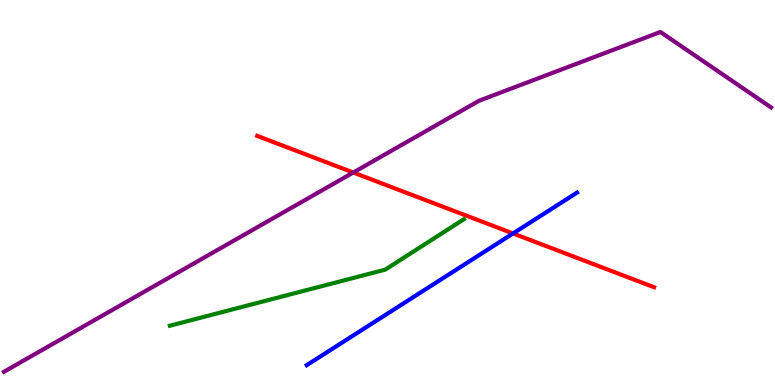[{'lines': ['blue', 'red'], 'intersections': [{'x': 6.62, 'y': 3.94}]}, {'lines': ['green', 'red'], 'intersections': []}, {'lines': ['purple', 'red'], 'intersections': [{'x': 4.56, 'y': 5.52}]}, {'lines': ['blue', 'green'], 'intersections': []}, {'lines': ['blue', 'purple'], 'intersections': []}, {'lines': ['green', 'purple'], 'intersections': []}]